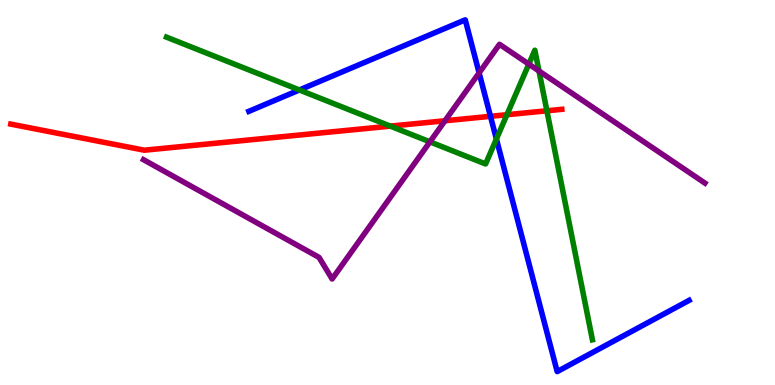[{'lines': ['blue', 'red'], 'intersections': [{'x': 6.33, 'y': 6.98}]}, {'lines': ['green', 'red'], 'intersections': [{'x': 5.04, 'y': 6.72}, {'x': 6.54, 'y': 7.02}, {'x': 7.06, 'y': 7.12}]}, {'lines': ['purple', 'red'], 'intersections': [{'x': 5.74, 'y': 6.86}]}, {'lines': ['blue', 'green'], 'intersections': [{'x': 3.86, 'y': 7.66}, {'x': 6.41, 'y': 6.39}]}, {'lines': ['blue', 'purple'], 'intersections': [{'x': 6.18, 'y': 8.11}]}, {'lines': ['green', 'purple'], 'intersections': [{'x': 5.55, 'y': 6.32}, {'x': 6.82, 'y': 8.33}, {'x': 6.95, 'y': 8.16}]}]